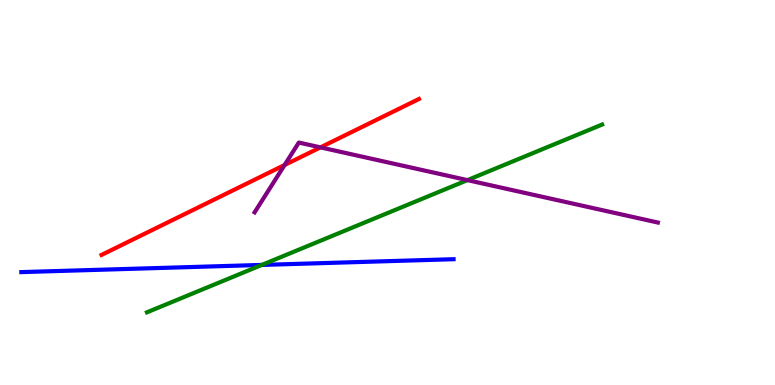[{'lines': ['blue', 'red'], 'intersections': []}, {'lines': ['green', 'red'], 'intersections': []}, {'lines': ['purple', 'red'], 'intersections': [{'x': 3.67, 'y': 5.71}, {'x': 4.14, 'y': 6.17}]}, {'lines': ['blue', 'green'], 'intersections': [{'x': 3.38, 'y': 3.12}]}, {'lines': ['blue', 'purple'], 'intersections': []}, {'lines': ['green', 'purple'], 'intersections': [{'x': 6.03, 'y': 5.32}]}]